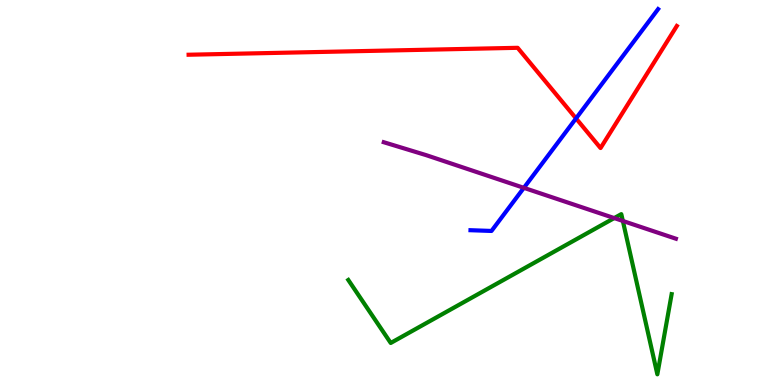[{'lines': ['blue', 'red'], 'intersections': [{'x': 7.43, 'y': 6.92}]}, {'lines': ['green', 'red'], 'intersections': []}, {'lines': ['purple', 'red'], 'intersections': []}, {'lines': ['blue', 'green'], 'intersections': []}, {'lines': ['blue', 'purple'], 'intersections': [{'x': 6.76, 'y': 5.12}]}, {'lines': ['green', 'purple'], 'intersections': [{'x': 7.93, 'y': 4.34}, {'x': 8.04, 'y': 4.26}]}]